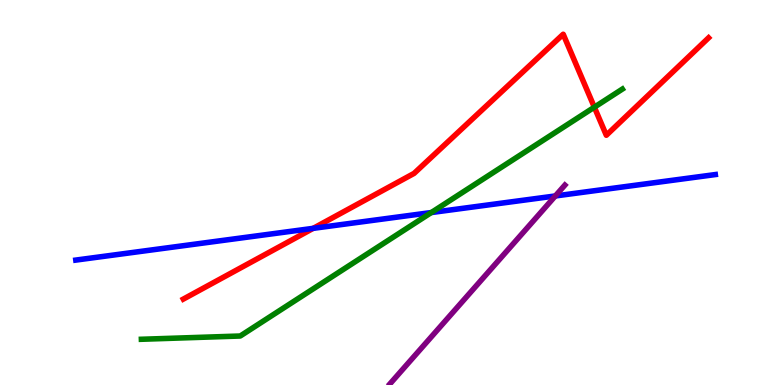[{'lines': ['blue', 'red'], 'intersections': [{'x': 4.04, 'y': 4.07}]}, {'lines': ['green', 'red'], 'intersections': [{'x': 7.67, 'y': 7.22}]}, {'lines': ['purple', 'red'], 'intersections': []}, {'lines': ['blue', 'green'], 'intersections': [{'x': 5.57, 'y': 4.48}]}, {'lines': ['blue', 'purple'], 'intersections': [{'x': 7.17, 'y': 4.91}]}, {'lines': ['green', 'purple'], 'intersections': []}]